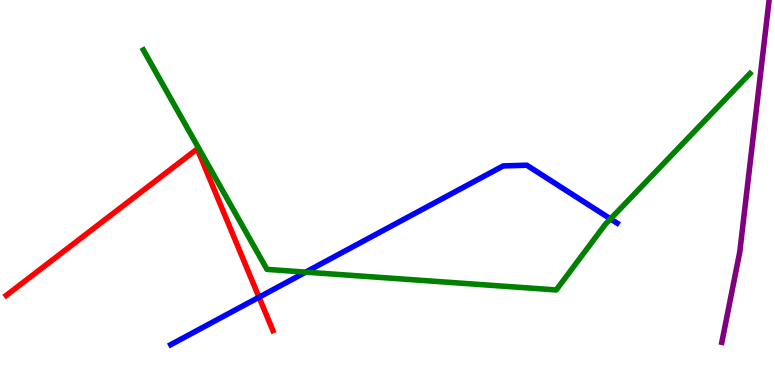[{'lines': ['blue', 'red'], 'intersections': [{'x': 3.34, 'y': 2.28}]}, {'lines': ['green', 'red'], 'intersections': []}, {'lines': ['purple', 'red'], 'intersections': []}, {'lines': ['blue', 'green'], 'intersections': [{'x': 3.94, 'y': 2.93}, {'x': 7.88, 'y': 4.31}]}, {'lines': ['blue', 'purple'], 'intersections': []}, {'lines': ['green', 'purple'], 'intersections': []}]